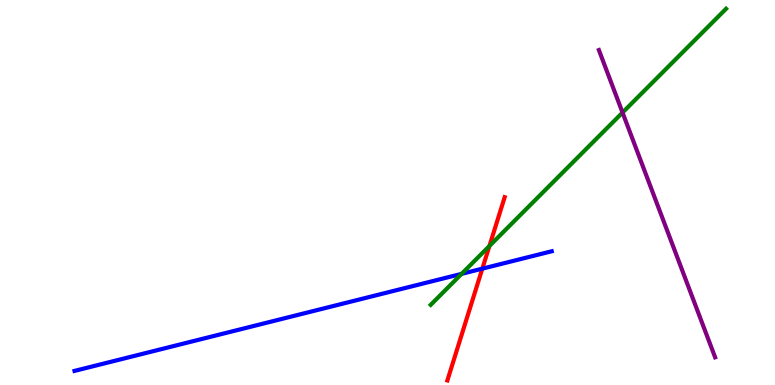[{'lines': ['blue', 'red'], 'intersections': [{'x': 6.22, 'y': 3.02}]}, {'lines': ['green', 'red'], 'intersections': [{'x': 6.32, 'y': 3.61}]}, {'lines': ['purple', 'red'], 'intersections': []}, {'lines': ['blue', 'green'], 'intersections': [{'x': 5.96, 'y': 2.89}]}, {'lines': ['blue', 'purple'], 'intersections': []}, {'lines': ['green', 'purple'], 'intersections': [{'x': 8.03, 'y': 7.08}]}]